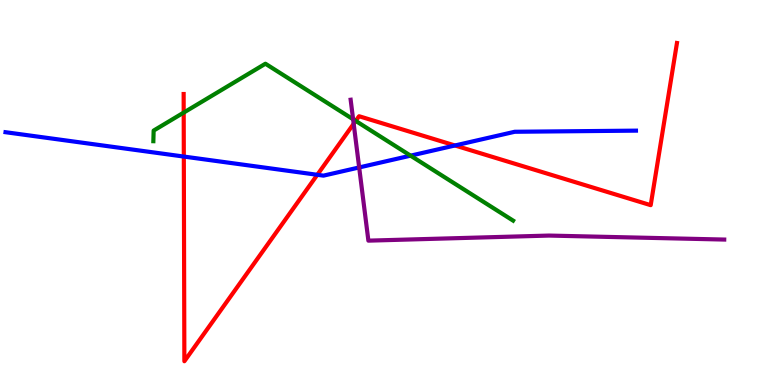[{'lines': ['blue', 'red'], 'intersections': [{'x': 2.37, 'y': 5.93}, {'x': 4.09, 'y': 5.46}, {'x': 5.87, 'y': 6.22}]}, {'lines': ['green', 'red'], 'intersections': [{'x': 2.37, 'y': 7.08}, {'x': 4.59, 'y': 6.86}]}, {'lines': ['purple', 'red'], 'intersections': [{'x': 4.56, 'y': 6.79}]}, {'lines': ['blue', 'green'], 'intersections': [{'x': 5.3, 'y': 5.96}]}, {'lines': ['blue', 'purple'], 'intersections': [{'x': 4.63, 'y': 5.65}]}, {'lines': ['green', 'purple'], 'intersections': [{'x': 4.56, 'y': 6.9}]}]